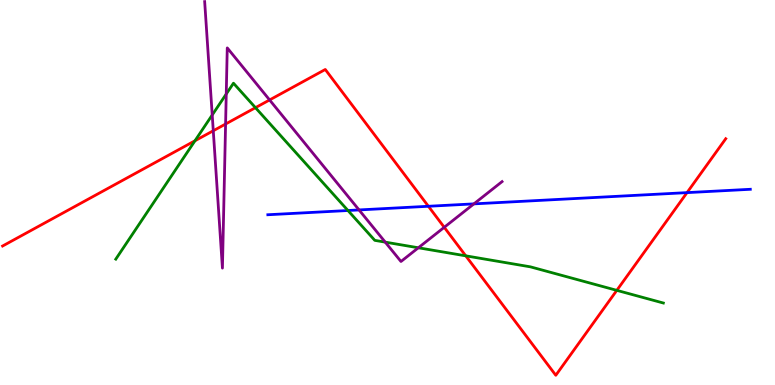[{'lines': ['blue', 'red'], 'intersections': [{'x': 5.53, 'y': 4.64}, {'x': 8.86, 'y': 5.0}]}, {'lines': ['green', 'red'], 'intersections': [{'x': 2.52, 'y': 6.34}, {'x': 3.3, 'y': 7.2}, {'x': 6.01, 'y': 3.35}, {'x': 7.96, 'y': 2.46}]}, {'lines': ['purple', 'red'], 'intersections': [{'x': 2.75, 'y': 6.6}, {'x': 2.91, 'y': 6.78}, {'x': 3.48, 'y': 7.4}, {'x': 5.73, 'y': 4.1}]}, {'lines': ['blue', 'green'], 'intersections': [{'x': 4.49, 'y': 4.53}]}, {'lines': ['blue', 'purple'], 'intersections': [{'x': 4.63, 'y': 4.55}, {'x': 6.11, 'y': 4.7}]}, {'lines': ['green', 'purple'], 'intersections': [{'x': 2.74, 'y': 7.01}, {'x': 2.92, 'y': 7.56}, {'x': 4.97, 'y': 3.71}, {'x': 5.4, 'y': 3.56}]}]